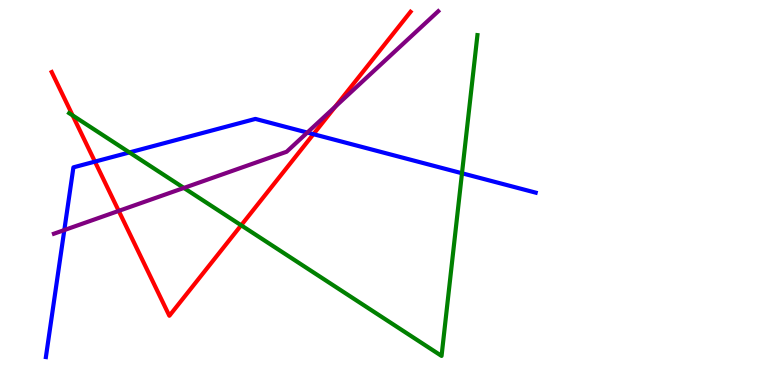[{'lines': ['blue', 'red'], 'intersections': [{'x': 1.22, 'y': 5.8}, {'x': 4.04, 'y': 6.51}]}, {'lines': ['green', 'red'], 'intersections': [{'x': 0.937, 'y': 7.0}, {'x': 3.11, 'y': 4.15}]}, {'lines': ['purple', 'red'], 'intersections': [{'x': 1.53, 'y': 4.52}, {'x': 4.33, 'y': 7.23}]}, {'lines': ['blue', 'green'], 'intersections': [{'x': 1.67, 'y': 6.04}, {'x': 5.96, 'y': 5.5}]}, {'lines': ['blue', 'purple'], 'intersections': [{'x': 0.83, 'y': 4.02}, {'x': 3.97, 'y': 6.56}]}, {'lines': ['green', 'purple'], 'intersections': [{'x': 2.37, 'y': 5.12}]}]